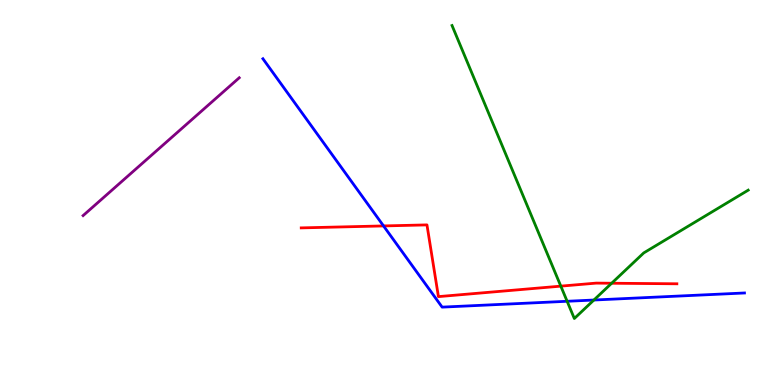[{'lines': ['blue', 'red'], 'intersections': [{'x': 4.95, 'y': 4.13}]}, {'lines': ['green', 'red'], 'intersections': [{'x': 7.24, 'y': 2.57}, {'x': 7.89, 'y': 2.64}]}, {'lines': ['purple', 'red'], 'intersections': []}, {'lines': ['blue', 'green'], 'intersections': [{'x': 7.32, 'y': 2.17}, {'x': 7.66, 'y': 2.21}]}, {'lines': ['blue', 'purple'], 'intersections': []}, {'lines': ['green', 'purple'], 'intersections': []}]